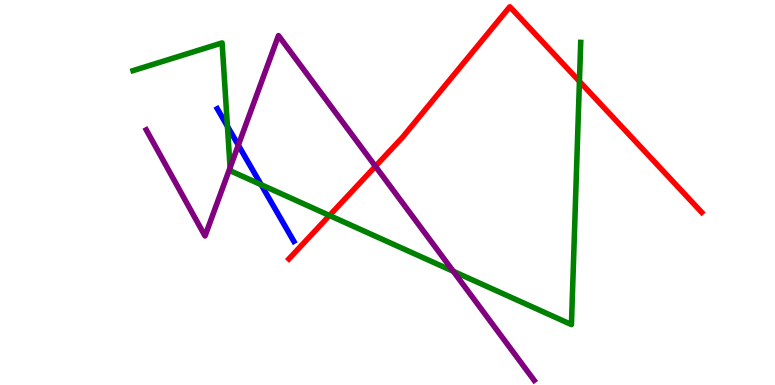[{'lines': ['blue', 'red'], 'intersections': []}, {'lines': ['green', 'red'], 'intersections': [{'x': 4.25, 'y': 4.4}, {'x': 7.48, 'y': 7.89}]}, {'lines': ['purple', 'red'], 'intersections': [{'x': 4.84, 'y': 5.68}]}, {'lines': ['blue', 'green'], 'intersections': [{'x': 2.93, 'y': 6.72}, {'x': 3.37, 'y': 5.2}]}, {'lines': ['blue', 'purple'], 'intersections': [{'x': 3.08, 'y': 6.23}]}, {'lines': ['green', 'purple'], 'intersections': [{'x': 2.97, 'y': 5.65}, {'x': 5.85, 'y': 2.95}]}]